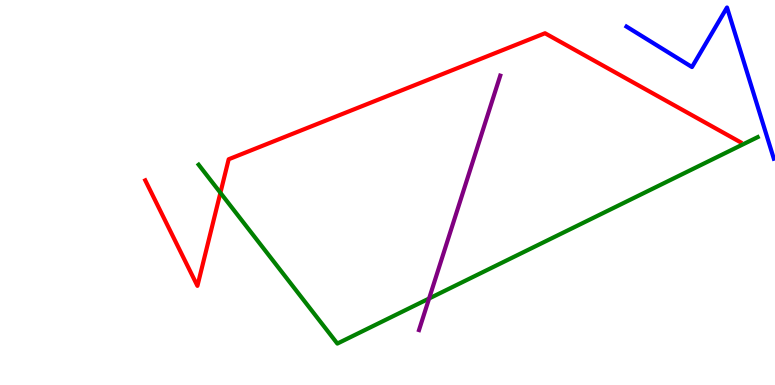[{'lines': ['blue', 'red'], 'intersections': []}, {'lines': ['green', 'red'], 'intersections': [{'x': 2.84, 'y': 4.99}]}, {'lines': ['purple', 'red'], 'intersections': []}, {'lines': ['blue', 'green'], 'intersections': []}, {'lines': ['blue', 'purple'], 'intersections': []}, {'lines': ['green', 'purple'], 'intersections': [{'x': 5.54, 'y': 2.25}]}]